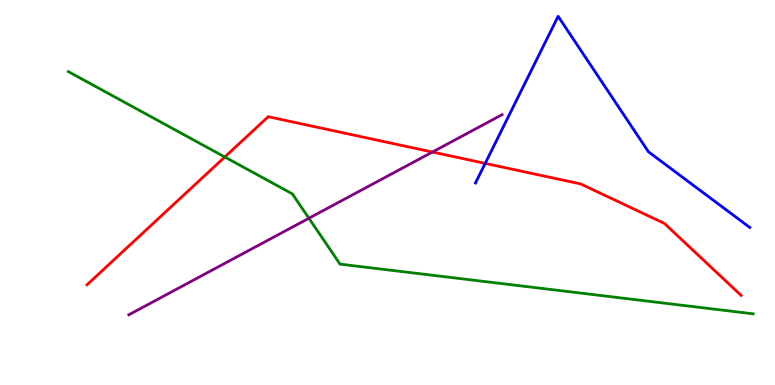[{'lines': ['blue', 'red'], 'intersections': [{'x': 6.26, 'y': 5.76}]}, {'lines': ['green', 'red'], 'intersections': [{'x': 2.9, 'y': 5.92}]}, {'lines': ['purple', 'red'], 'intersections': [{'x': 5.58, 'y': 6.05}]}, {'lines': ['blue', 'green'], 'intersections': []}, {'lines': ['blue', 'purple'], 'intersections': []}, {'lines': ['green', 'purple'], 'intersections': [{'x': 3.99, 'y': 4.33}]}]